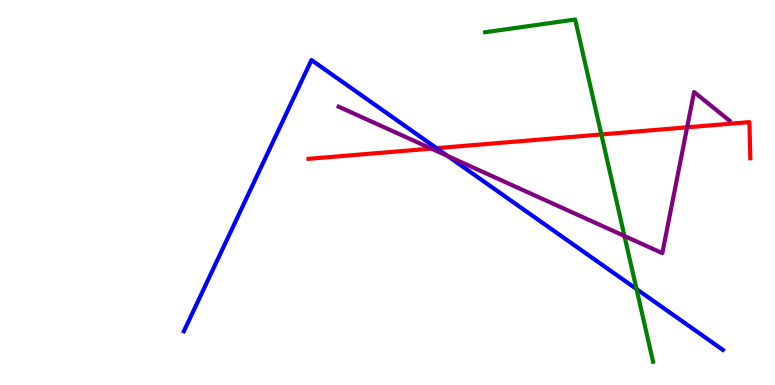[{'lines': ['blue', 'red'], 'intersections': [{'x': 5.63, 'y': 6.15}]}, {'lines': ['green', 'red'], 'intersections': [{'x': 7.76, 'y': 6.51}]}, {'lines': ['purple', 'red'], 'intersections': [{'x': 5.57, 'y': 6.14}, {'x': 8.87, 'y': 6.69}]}, {'lines': ['blue', 'green'], 'intersections': [{'x': 8.21, 'y': 2.49}]}, {'lines': ['blue', 'purple'], 'intersections': [{'x': 5.78, 'y': 5.95}]}, {'lines': ['green', 'purple'], 'intersections': [{'x': 8.06, 'y': 3.87}]}]